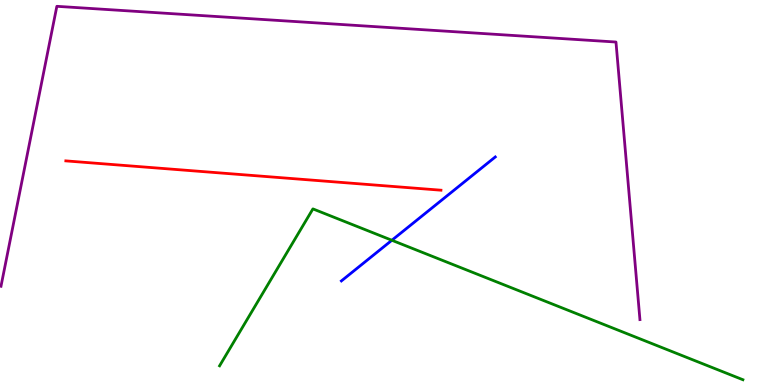[{'lines': ['blue', 'red'], 'intersections': []}, {'lines': ['green', 'red'], 'intersections': []}, {'lines': ['purple', 'red'], 'intersections': []}, {'lines': ['blue', 'green'], 'intersections': [{'x': 5.06, 'y': 3.76}]}, {'lines': ['blue', 'purple'], 'intersections': []}, {'lines': ['green', 'purple'], 'intersections': []}]